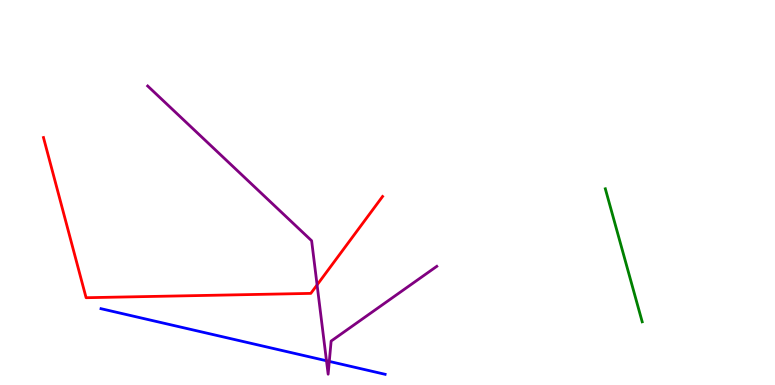[{'lines': ['blue', 'red'], 'intersections': []}, {'lines': ['green', 'red'], 'intersections': []}, {'lines': ['purple', 'red'], 'intersections': [{'x': 4.09, 'y': 2.6}]}, {'lines': ['blue', 'green'], 'intersections': []}, {'lines': ['blue', 'purple'], 'intersections': [{'x': 4.21, 'y': 0.63}, {'x': 4.25, 'y': 0.613}]}, {'lines': ['green', 'purple'], 'intersections': []}]